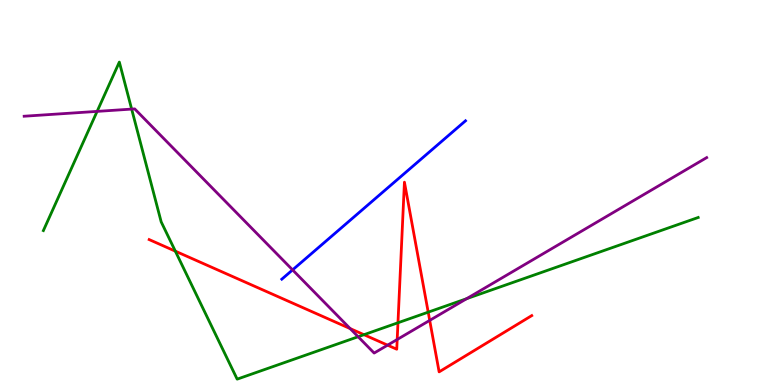[{'lines': ['blue', 'red'], 'intersections': []}, {'lines': ['green', 'red'], 'intersections': [{'x': 2.26, 'y': 3.48}, {'x': 4.7, 'y': 1.31}, {'x': 5.14, 'y': 1.62}, {'x': 5.53, 'y': 1.89}]}, {'lines': ['purple', 'red'], 'intersections': [{'x': 4.52, 'y': 1.47}, {'x': 5.0, 'y': 1.03}, {'x': 5.13, 'y': 1.18}, {'x': 5.54, 'y': 1.68}]}, {'lines': ['blue', 'green'], 'intersections': []}, {'lines': ['blue', 'purple'], 'intersections': [{'x': 3.78, 'y': 2.99}]}, {'lines': ['green', 'purple'], 'intersections': [{'x': 1.25, 'y': 7.11}, {'x': 1.7, 'y': 7.17}, {'x': 4.62, 'y': 1.25}, {'x': 6.02, 'y': 2.24}]}]